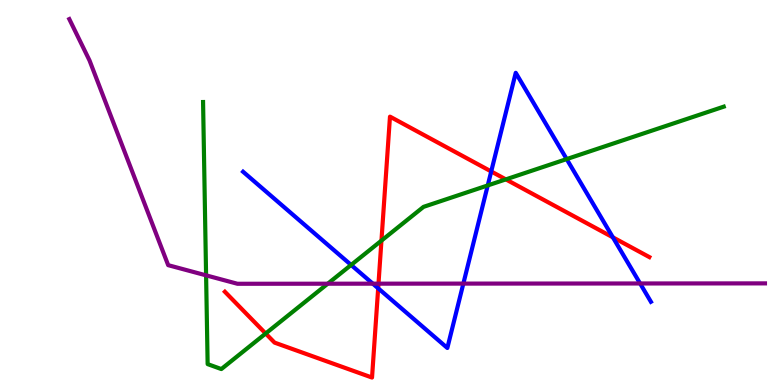[{'lines': ['blue', 'red'], 'intersections': [{'x': 4.88, 'y': 2.51}, {'x': 6.34, 'y': 5.55}, {'x': 7.91, 'y': 3.84}]}, {'lines': ['green', 'red'], 'intersections': [{'x': 3.43, 'y': 1.34}, {'x': 4.92, 'y': 3.75}, {'x': 6.53, 'y': 5.34}]}, {'lines': ['purple', 'red'], 'intersections': [{'x': 4.88, 'y': 2.63}]}, {'lines': ['blue', 'green'], 'intersections': [{'x': 4.53, 'y': 3.12}, {'x': 6.29, 'y': 5.18}, {'x': 7.31, 'y': 5.87}]}, {'lines': ['blue', 'purple'], 'intersections': [{'x': 4.81, 'y': 2.63}, {'x': 5.98, 'y': 2.63}, {'x': 8.26, 'y': 2.64}]}, {'lines': ['green', 'purple'], 'intersections': [{'x': 2.66, 'y': 2.85}, {'x': 4.23, 'y': 2.63}]}]